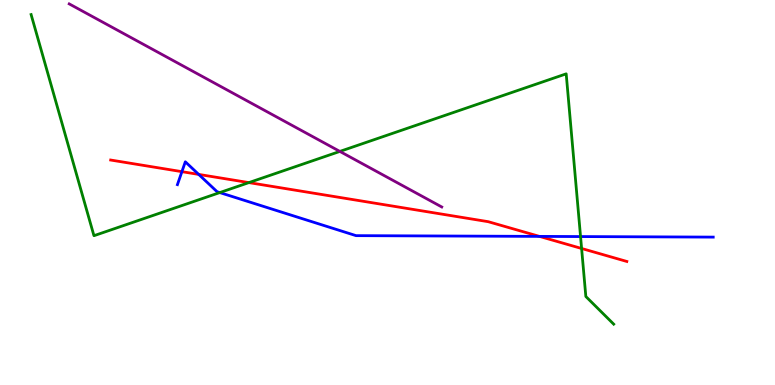[{'lines': ['blue', 'red'], 'intersections': [{'x': 2.35, 'y': 5.54}, {'x': 2.56, 'y': 5.47}, {'x': 6.96, 'y': 3.86}]}, {'lines': ['green', 'red'], 'intersections': [{'x': 3.21, 'y': 5.26}, {'x': 7.5, 'y': 3.55}]}, {'lines': ['purple', 'red'], 'intersections': []}, {'lines': ['blue', 'green'], 'intersections': [{'x': 2.84, 'y': 5.0}, {'x': 7.49, 'y': 3.86}]}, {'lines': ['blue', 'purple'], 'intersections': []}, {'lines': ['green', 'purple'], 'intersections': [{'x': 4.39, 'y': 6.07}]}]